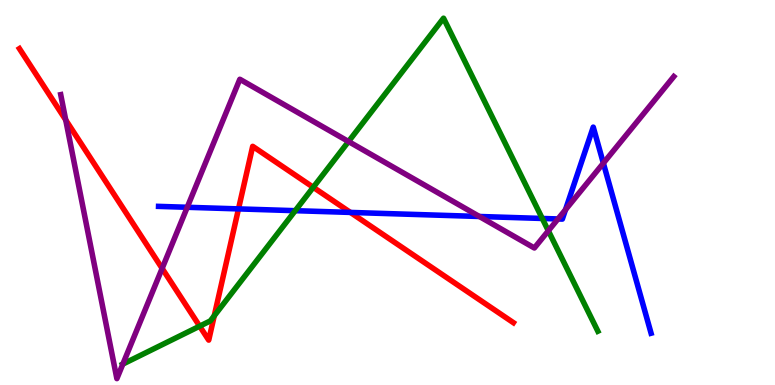[{'lines': ['blue', 'red'], 'intersections': [{'x': 3.08, 'y': 4.57}, {'x': 4.52, 'y': 4.48}]}, {'lines': ['green', 'red'], 'intersections': [{'x': 2.58, 'y': 1.53}, {'x': 2.76, 'y': 1.8}, {'x': 4.04, 'y': 5.14}]}, {'lines': ['purple', 'red'], 'intersections': [{'x': 0.848, 'y': 6.88}, {'x': 2.09, 'y': 3.03}]}, {'lines': ['blue', 'green'], 'intersections': [{'x': 3.81, 'y': 4.53}, {'x': 7.0, 'y': 4.33}]}, {'lines': ['blue', 'purple'], 'intersections': [{'x': 2.42, 'y': 4.62}, {'x': 6.19, 'y': 4.38}, {'x': 7.2, 'y': 4.31}, {'x': 7.3, 'y': 4.55}, {'x': 7.79, 'y': 5.76}]}, {'lines': ['green', 'purple'], 'intersections': [{'x': 1.59, 'y': 0.544}, {'x': 4.5, 'y': 6.32}, {'x': 7.08, 'y': 4.01}]}]